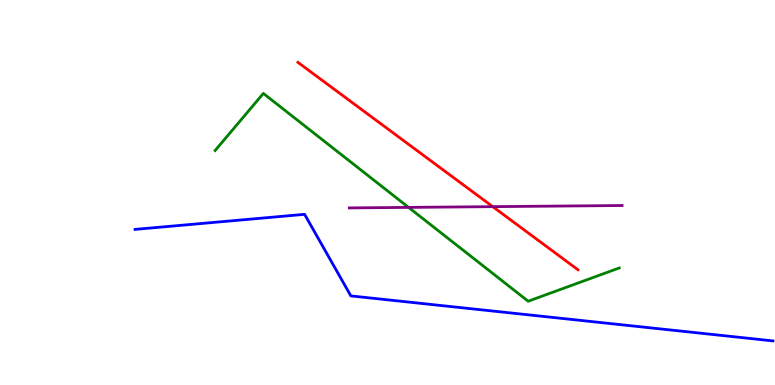[{'lines': ['blue', 'red'], 'intersections': []}, {'lines': ['green', 'red'], 'intersections': []}, {'lines': ['purple', 'red'], 'intersections': [{'x': 6.36, 'y': 4.63}]}, {'lines': ['blue', 'green'], 'intersections': []}, {'lines': ['blue', 'purple'], 'intersections': []}, {'lines': ['green', 'purple'], 'intersections': [{'x': 5.27, 'y': 4.61}]}]